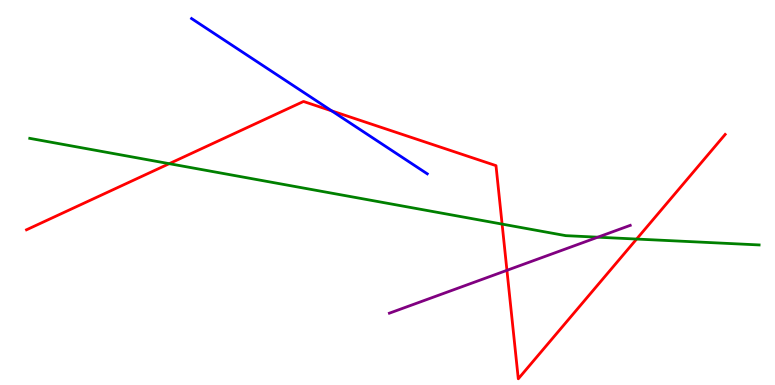[{'lines': ['blue', 'red'], 'intersections': [{'x': 4.28, 'y': 7.12}]}, {'lines': ['green', 'red'], 'intersections': [{'x': 2.18, 'y': 5.75}, {'x': 6.48, 'y': 4.18}, {'x': 8.21, 'y': 3.79}]}, {'lines': ['purple', 'red'], 'intersections': [{'x': 6.54, 'y': 2.98}]}, {'lines': ['blue', 'green'], 'intersections': []}, {'lines': ['blue', 'purple'], 'intersections': []}, {'lines': ['green', 'purple'], 'intersections': [{'x': 7.71, 'y': 3.84}]}]